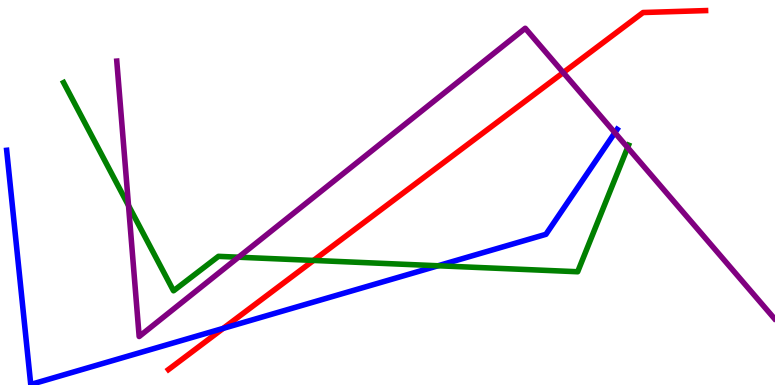[{'lines': ['blue', 'red'], 'intersections': [{'x': 2.88, 'y': 1.47}]}, {'lines': ['green', 'red'], 'intersections': [{'x': 4.05, 'y': 3.24}]}, {'lines': ['purple', 'red'], 'intersections': [{'x': 7.27, 'y': 8.12}]}, {'lines': ['blue', 'green'], 'intersections': [{'x': 5.65, 'y': 3.1}]}, {'lines': ['blue', 'purple'], 'intersections': [{'x': 7.93, 'y': 6.55}]}, {'lines': ['green', 'purple'], 'intersections': [{'x': 1.66, 'y': 4.66}, {'x': 3.08, 'y': 3.32}, {'x': 8.1, 'y': 6.17}]}]